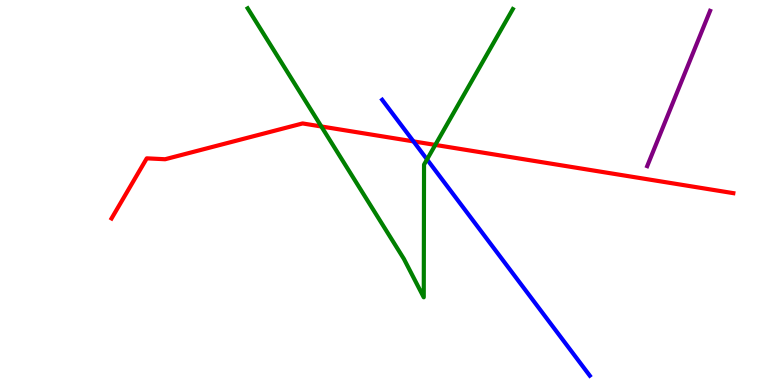[{'lines': ['blue', 'red'], 'intersections': [{'x': 5.34, 'y': 6.33}]}, {'lines': ['green', 'red'], 'intersections': [{'x': 4.15, 'y': 6.71}, {'x': 5.62, 'y': 6.24}]}, {'lines': ['purple', 'red'], 'intersections': []}, {'lines': ['blue', 'green'], 'intersections': [{'x': 5.51, 'y': 5.86}]}, {'lines': ['blue', 'purple'], 'intersections': []}, {'lines': ['green', 'purple'], 'intersections': []}]